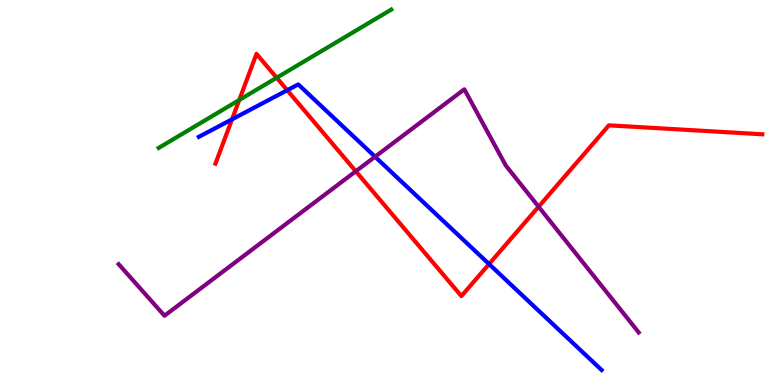[{'lines': ['blue', 'red'], 'intersections': [{'x': 2.99, 'y': 6.9}, {'x': 3.71, 'y': 7.66}, {'x': 6.31, 'y': 3.14}]}, {'lines': ['green', 'red'], 'intersections': [{'x': 3.09, 'y': 7.4}, {'x': 3.57, 'y': 7.98}]}, {'lines': ['purple', 'red'], 'intersections': [{'x': 4.59, 'y': 5.55}, {'x': 6.95, 'y': 4.63}]}, {'lines': ['blue', 'green'], 'intersections': []}, {'lines': ['blue', 'purple'], 'intersections': [{'x': 4.84, 'y': 5.93}]}, {'lines': ['green', 'purple'], 'intersections': []}]